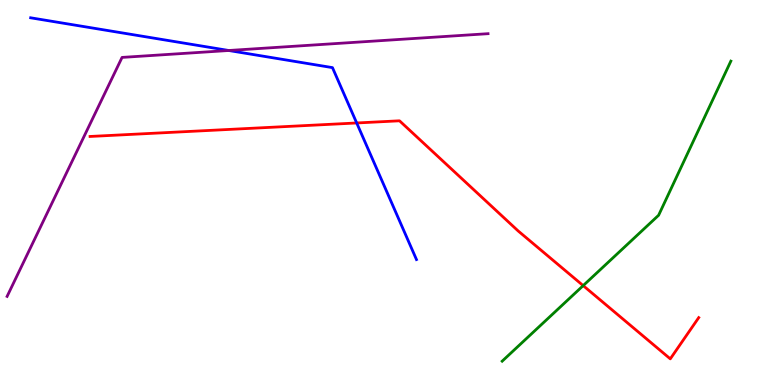[{'lines': ['blue', 'red'], 'intersections': [{'x': 4.6, 'y': 6.81}]}, {'lines': ['green', 'red'], 'intersections': [{'x': 7.52, 'y': 2.58}]}, {'lines': ['purple', 'red'], 'intersections': []}, {'lines': ['blue', 'green'], 'intersections': []}, {'lines': ['blue', 'purple'], 'intersections': [{'x': 2.95, 'y': 8.69}]}, {'lines': ['green', 'purple'], 'intersections': []}]